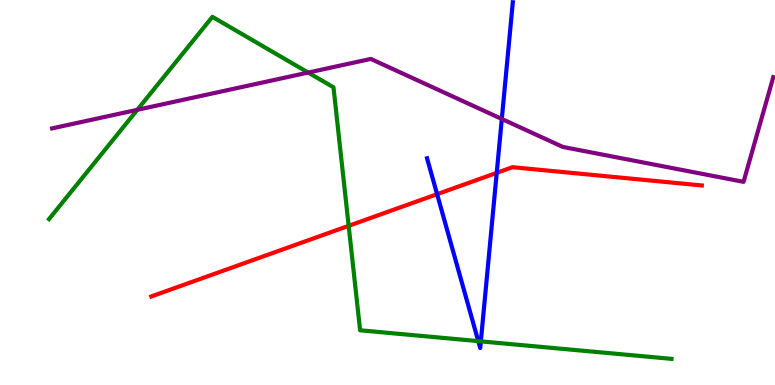[{'lines': ['blue', 'red'], 'intersections': [{'x': 5.64, 'y': 4.96}, {'x': 6.41, 'y': 5.51}]}, {'lines': ['green', 'red'], 'intersections': [{'x': 4.5, 'y': 4.13}]}, {'lines': ['purple', 'red'], 'intersections': []}, {'lines': ['blue', 'green'], 'intersections': [{'x': 6.17, 'y': 1.14}, {'x': 6.2, 'y': 1.13}]}, {'lines': ['blue', 'purple'], 'intersections': [{'x': 6.47, 'y': 6.91}]}, {'lines': ['green', 'purple'], 'intersections': [{'x': 1.77, 'y': 7.15}, {'x': 3.98, 'y': 8.12}]}]